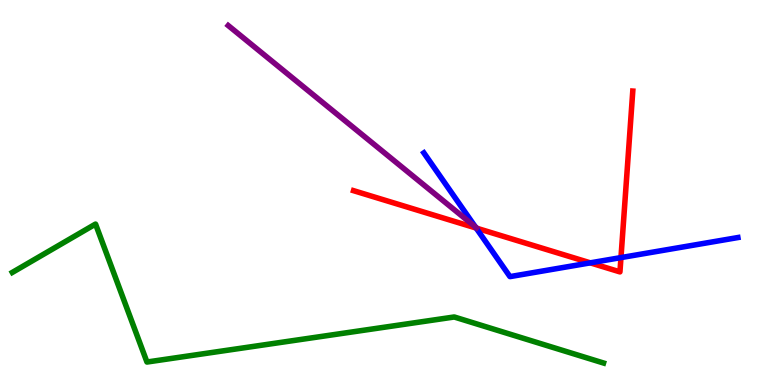[{'lines': ['blue', 'red'], 'intersections': [{'x': 6.14, 'y': 4.08}, {'x': 7.62, 'y': 3.17}, {'x': 8.01, 'y': 3.31}]}, {'lines': ['green', 'red'], 'intersections': []}, {'lines': ['purple', 'red'], 'intersections': []}, {'lines': ['blue', 'green'], 'intersections': []}, {'lines': ['blue', 'purple'], 'intersections': [{'x': 6.13, 'y': 4.1}]}, {'lines': ['green', 'purple'], 'intersections': []}]